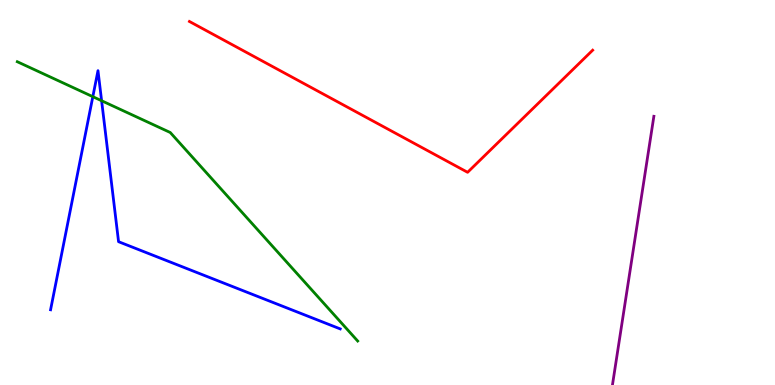[{'lines': ['blue', 'red'], 'intersections': []}, {'lines': ['green', 'red'], 'intersections': []}, {'lines': ['purple', 'red'], 'intersections': []}, {'lines': ['blue', 'green'], 'intersections': [{'x': 1.2, 'y': 7.49}, {'x': 1.31, 'y': 7.38}]}, {'lines': ['blue', 'purple'], 'intersections': []}, {'lines': ['green', 'purple'], 'intersections': []}]